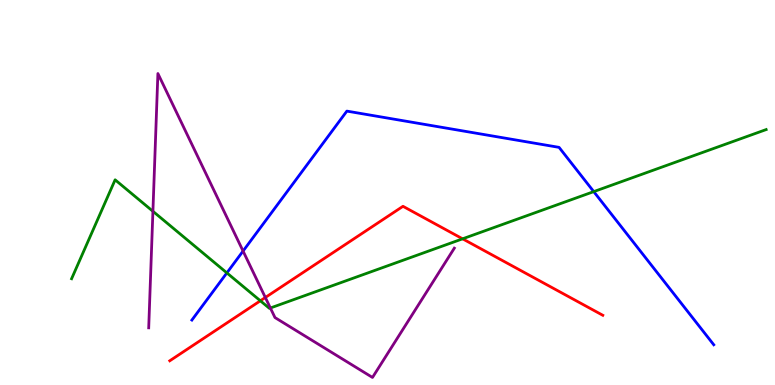[{'lines': ['blue', 'red'], 'intersections': []}, {'lines': ['green', 'red'], 'intersections': [{'x': 3.36, 'y': 2.19}, {'x': 5.97, 'y': 3.8}]}, {'lines': ['purple', 'red'], 'intersections': [{'x': 3.42, 'y': 2.27}]}, {'lines': ['blue', 'green'], 'intersections': [{'x': 2.93, 'y': 2.91}, {'x': 7.66, 'y': 5.02}]}, {'lines': ['blue', 'purple'], 'intersections': [{'x': 3.14, 'y': 3.48}]}, {'lines': ['green', 'purple'], 'intersections': [{'x': 1.97, 'y': 4.51}, {'x': 3.49, 'y': 2.0}]}]